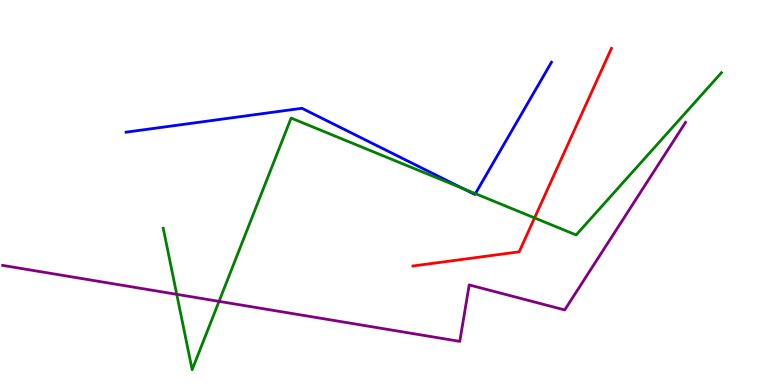[{'lines': ['blue', 'red'], 'intersections': []}, {'lines': ['green', 'red'], 'intersections': [{'x': 6.9, 'y': 4.34}]}, {'lines': ['purple', 'red'], 'intersections': []}, {'lines': ['blue', 'green'], 'intersections': [{'x': 5.98, 'y': 5.1}, {'x': 6.13, 'y': 4.97}]}, {'lines': ['blue', 'purple'], 'intersections': []}, {'lines': ['green', 'purple'], 'intersections': [{'x': 2.28, 'y': 2.36}, {'x': 2.83, 'y': 2.17}]}]